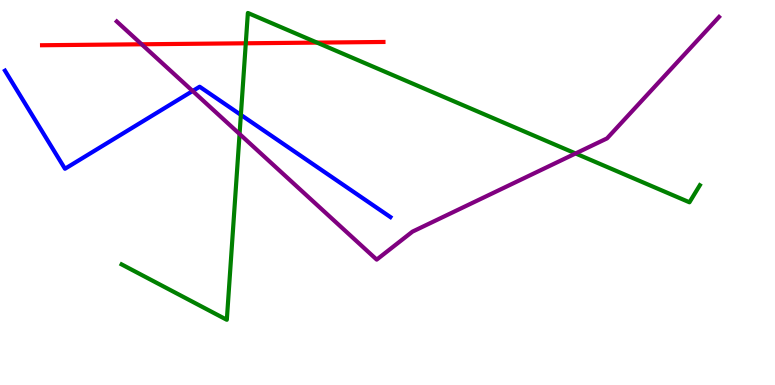[{'lines': ['blue', 'red'], 'intersections': []}, {'lines': ['green', 'red'], 'intersections': [{'x': 3.17, 'y': 8.88}, {'x': 4.09, 'y': 8.89}]}, {'lines': ['purple', 'red'], 'intersections': [{'x': 1.83, 'y': 8.85}]}, {'lines': ['blue', 'green'], 'intersections': [{'x': 3.11, 'y': 7.02}]}, {'lines': ['blue', 'purple'], 'intersections': [{'x': 2.49, 'y': 7.64}]}, {'lines': ['green', 'purple'], 'intersections': [{'x': 3.09, 'y': 6.52}, {'x': 7.43, 'y': 6.01}]}]